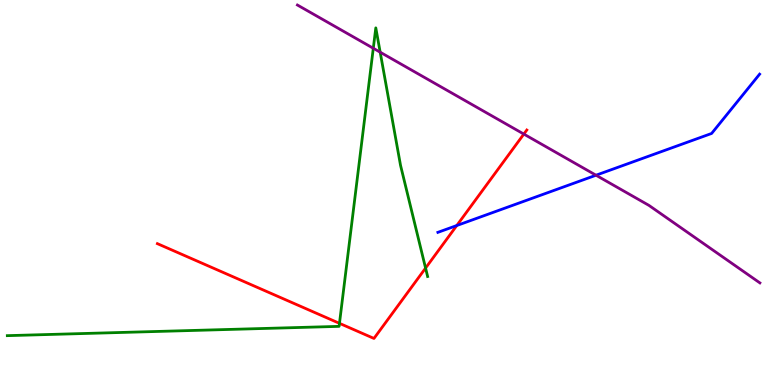[{'lines': ['blue', 'red'], 'intersections': [{'x': 5.89, 'y': 4.14}]}, {'lines': ['green', 'red'], 'intersections': [{'x': 4.38, 'y': 1.6}, {'x': 5.49, 'y': 3.04}]}, {'lines': ['purple', 'red'], 'intersections': [{'x': 6.76, 'y': 6.52}]}, {'lines': ['blue', 'green'], 'intersections': []}, {'lines': ['blue', 'purple'], 'intersections': [{'x': 7.69, 'y': 5.45}]}, {'lines': ['green', 'purple'], 'intersections': [{'x': 4.82, 'y': 8.75}, {'x': 4.91, 'y': 8.64}]}]